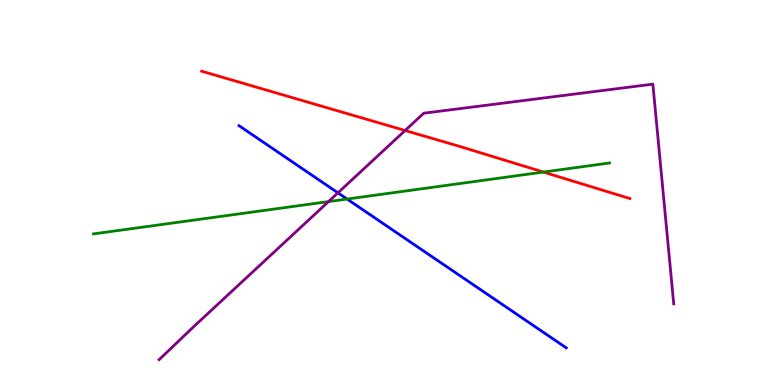[{'lines': ['blue', 'red'], 'intersections': []}, {'lines': ['green', 'red'], 'intersections': [{'x': 7.01, 'y': 5.53}]}, {'lines': ['purple', 'red'], 'intersections': [{'x': 5.23, 'y': 6.61}]}, {'lines': ['blue', 'green'], 'intersections': [{'x': 4.48, 'y': 4.83}]}, {'lines': ['blue', 'purple'], 'intersections': [{'x': 4.36, 'y': 4.99}]}, {'lines': ['green', 'purple'], 'intersections': [{'x': 4.24, 'y': 4.76}]}]